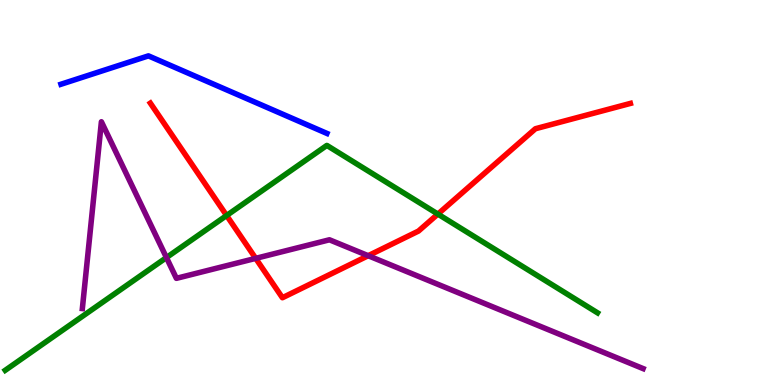[{'lines': ['blue', 'red'], 'intersections': []}, {'lines': ['green', 'red'], 'intersections': [{'x': 2.92, 'y': 4.4}, {'x': 5.65, 'y': 4.44}]}, {'lines': ['purple', 'red'], 'intersections': [{'x': 3.3, 'y': 3.29}, {'x': 4.75, 'y': 3.36}]}, {'lines': ['blue', 'green'], 'intersections': []}, {'lines': ['blue', 'purple'], 'intersections': []}, {'lines': ['green', 'purple'], 'intersections': [{'x': 2.15, 'y': 3.31}]}]